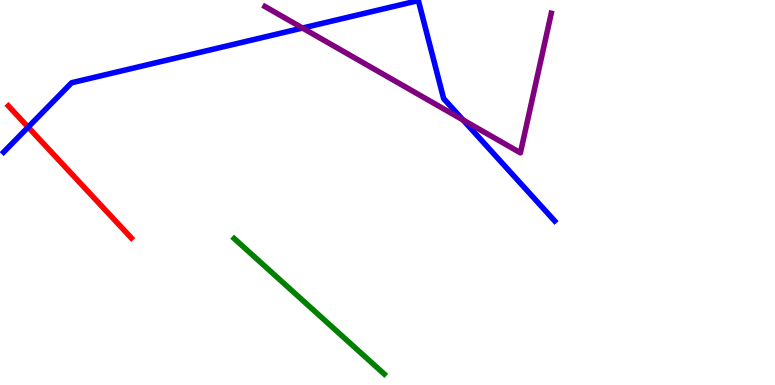[{'lines': ['blue', 'red'], 'intersections': [{'x': 0.363, 'y': 6.7}]}, {'lines': ['green', 'red'], 'intersections': []}, {'lines': ['purple', 'red'], 'intersections': []}, {'lines': ['blue', 'green'], 'intersections': []}, {'lines': ['blue', 'purple'], 'intersections': [{'x': 3.9, 'y': 9.27}, {'x': 5.97, 'y': 6.88}]}, {'lines': ['green', 'purple'], 'intersections': []}]